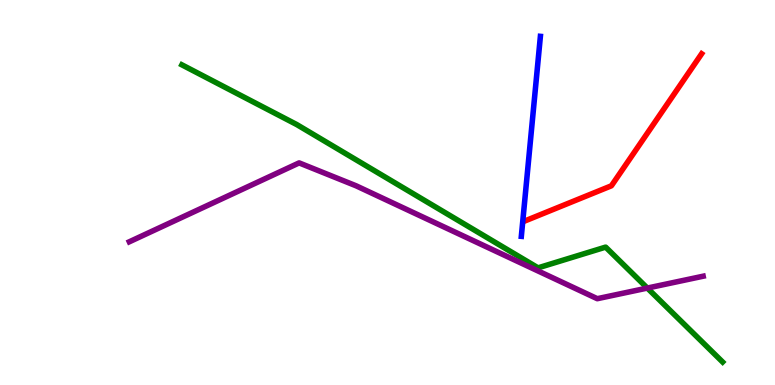[{'lines': ['blue', 'red'], 'intersections': []}, {'lines': ['green', 'red'], 'intersections': []}, {'lines': ['purple', 'red'], 'intersections': []}, {'lines': ['blue', 'green'], 'intersections': []}, {'lines': ['blue', 'purple'], 'intersections': []}, {'lines': ['green', 'purple'], 'intersections': [{'x': 8.35, 'y': 2.52}]}]